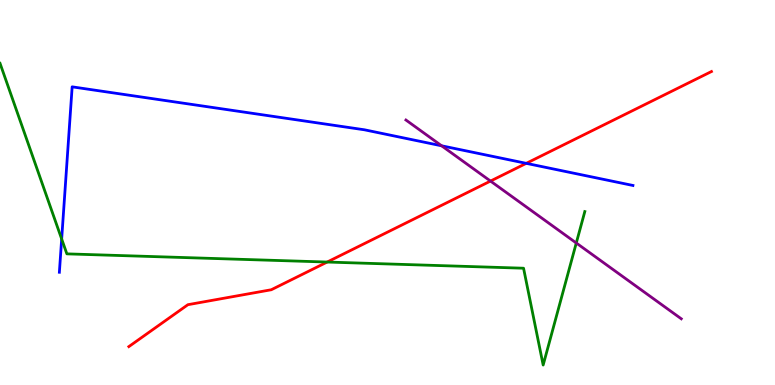[{'lines': ['blue', 'red'], 'intersections': [{'x': 6.79, 'y': 5.76}]}, {'lines': ['green', 'red'], 'intersections': [{'x': 4.22, 'y': 3.19}]}, {'lines': ['purple', 'red'], 'intersections': [{'x': 6.33, 'y': 5.3}]}, {'lines': ['blue', 'green'], 'intersections': [{'x': 0.796, 'y': 3.79}]}, {'lines': ['blue', 'purple'], 'intersections': [{'x': 5.7, 'y': 6.21}]}, {'lines': ['green', 'purple'], 'intersections': [{'x': 7.44, 'y': 3.69}]}]